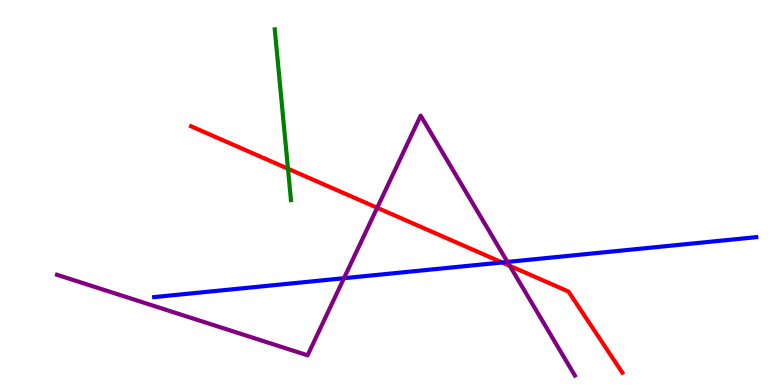[{'lines': ['blue', 'red'], 'intersections': [{'x': 6.48, 'y': 3.18}]}, {'lines': ['green', 'red'], 'intersections': [{'x': 3.72, 'y': 5.62}]}, {'lines': ['purple', 'red'], 'intersections': [{'x': 4.87, 'y': 4.6}, {'x': 6.58, 'y': 3.1}]}, {'lines': ['blue', 'green'], 'intersections': []}, {'lines': ['blue', 'purple'], 'intersections': [{'x': 4.44, 'y': 2.77}, {'x': 6.55, 'y': 3.2}]}, {'lines': ['green', 'purple'], 'intersections': []}]